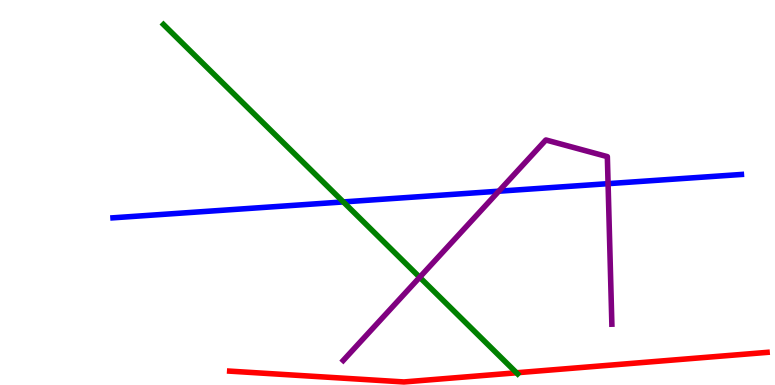[{'lines': ['blue', 'red'], 'intersections': []}, {'lines': ['green', 'red'], 'intersections': [{'x': 6.66, 'y': 0.317}]}, {'lines': ['purple', 'red'], 'intersections': []}, {'lines': ['blue', 'green'], 'intersections': [{'x': 4.43, 'y': 4.76}]}, {'lines': ['blue', 'purple'], 'intersections': [{'x': 6.44, 'y': 5.03}, {'x': 7.85, 'y': 5.23}]}, {'lines': ['green', 'purple'], 'intersections': [{'x': 5.42, 'y': 2.8}]}]